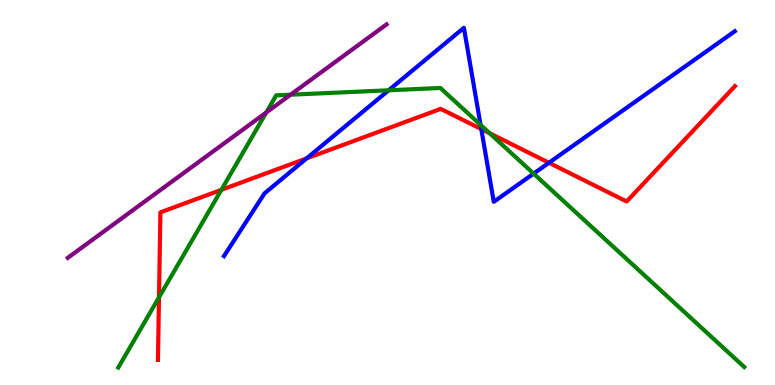[{'lines': ['blue', 'red'], 'intersections': [{'x': 3.96, 'y': 5.89}, {'x': 6.21, 'y': 6.65}, {'x': 7.08, 'y': 5.77}]}, {'lines': ['green', 'red'], 'intersections': [{'x': 2.05, 'y': 2.28}, {'x': 2.86, 'y': 5.07}, {'x': 6.32, 'y': 6.54}]}, {'lines': ['purple', 'red'], 'intersections': []}, {'lines': ['blue', 'green'], 'intersections': [{'x': 5.01, 'y': 7.65}, {'x': 6.2, 'y': 6.76}, {'x': 6.89, 'y': 5.49}]}, {'lines': ['blue', 'purple'], 'intersections': []}, {'lines': ['green', 'purple'], 'intersections': [{'x': 3.44, 'y': 7.08}, {'x': 3.75, 'y': 7.54}]}]